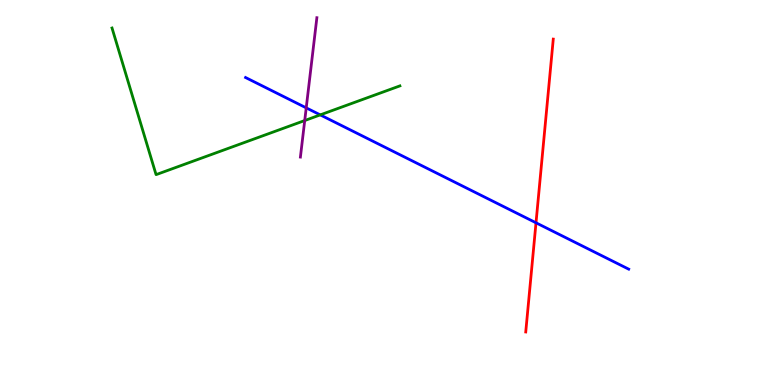[{'lines': ['blue', 'red'], 'intersections': [{'x': 6.92, 'y': 4.21}]}, {'lines': ['green', 'red'], 'intersections': []}, {'lines': ['purple', 'red'], 'intersections': []}, {'lines': ['blue', 'green'], 'intersections': [{'x': 4.13, 'y': 7.02}]}, {'lines': ['blue', 'purple'], 'intersections': [{'x': 3.95, 'y': 7.2}]}, {'lines': ['green', 'purple'], 'intersections': [{'x': 3.93, 'y': 6.87}]}]